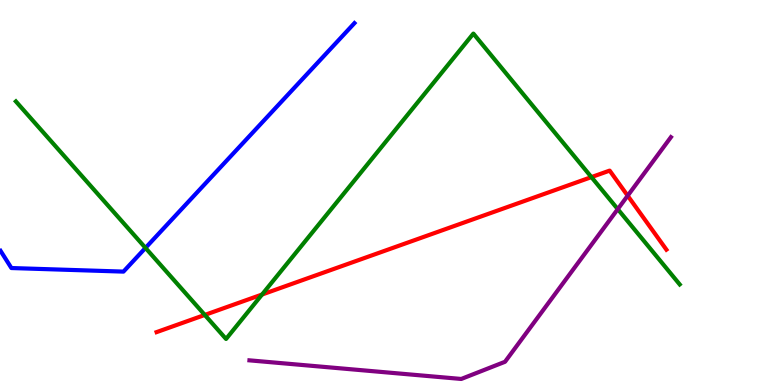[{'lines': ['blue', 'red'], 'intersections': []}, {'lines': ['green', 'red'], 'intersections': [{'x': 2.64, 'y': 1.82}, {'x': 3.38, 'y': 2.35}, {'x': 7.63, 'y': 5.4}]}, {'lines': ['purple', 'red'], 'intersections': [{'x': 8.1, 'y': 4.92}]}, {'lines': ['blue', 'green'], 'intersections': [{'x': 1.88, 'y': 3.56}]}, {'lines': ['blue', 'purple'], 'intersections': []}, {'lines': ['green', 'purple'], 'intersections': [{'x': 7.97, 'y': 4.57}]}]